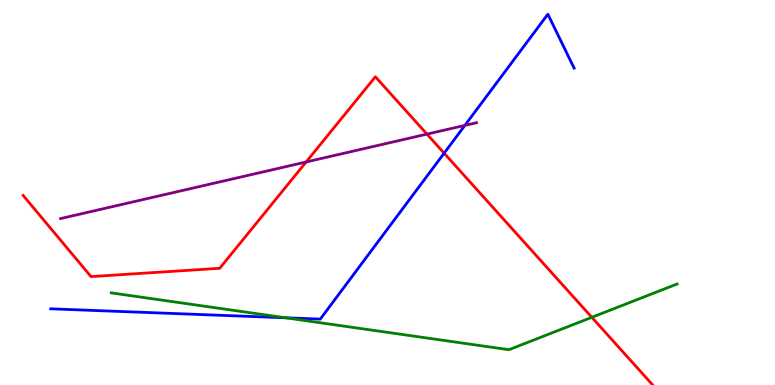[{'lines': ['blue', 'red'], 'intersections': [{'x': 5.73, 'y': 6.02}]}, {'lines': ['green', 'red'], 'intersections': [{'x': 7.64, 'y': 1.76}]}, {'lines': ['purple', 'red'], 'intersections': [{'x': 3.95, 'y': 5.79}, {'x': 5.51, 'y': 6.52}]}, {'lines': ['blue', 'green'], 'intersections': [{'x': 3.68, 'y': 1.75}]}, {'lines': ['blue', 'purple'], 'intersections': [{'x': 6.0, 'y': 6.74}]}, {'lines': ['green', 'purple'], 'intersections': []}]